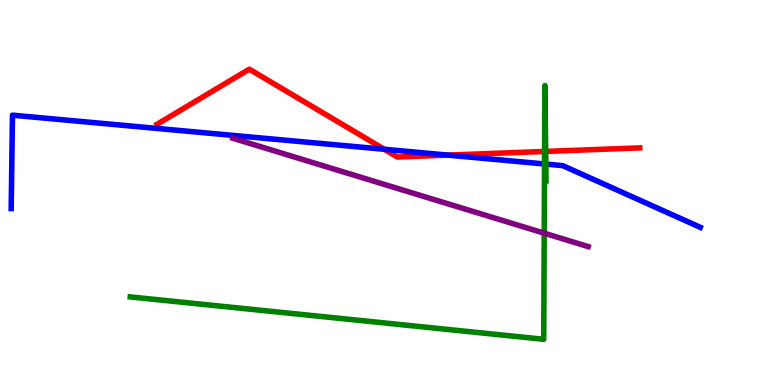[{'lines': ['blue', 'red'], 'intersections': [{'x': 4.96, 'y': 6.12}, {'x': 5.78, 'y': 5.97}]}, {'lines': ['green', 'red'], 'intersections': [{'x': 7.03, 'y': 6.07}, {'x': 7.04, 'y': 6.07}]}, {'lines': ['purple', 'red'], 'intersections': []}, {'lines': ['blue', 'green'], 'intersections': [{'x': 7.03, 'y': 5.74}, {'x': 7.04, 'y': 5.74}]}, {'lines': ['blue', 'purple'], 'intersections': []}, {'lines': ['green', 'purple'], 'intersections': [{'x': 7.02, 'y': 3.94}]}]